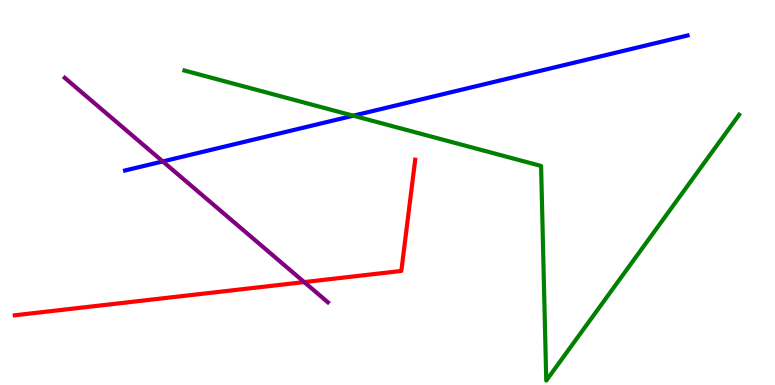[{'lines': ['blue', 'red'], 'intersections': []}, {'lines': ['green', 'red'], 'intersections': []}, {'lines': ['purple', 'red'], 'intersections': [{'x': 3.93, 'y': 2.67}]}, {'lines': ['blue', 'green'], 'intersections': [{'x': 4.56, 'y': 6.99}]}, {'lines': ['blue', 'purple'], 'intersections': [{'x': 2.1, 'y': 5.81}]}, {'lines': ['green', 'purple'], 'intersections': []}]